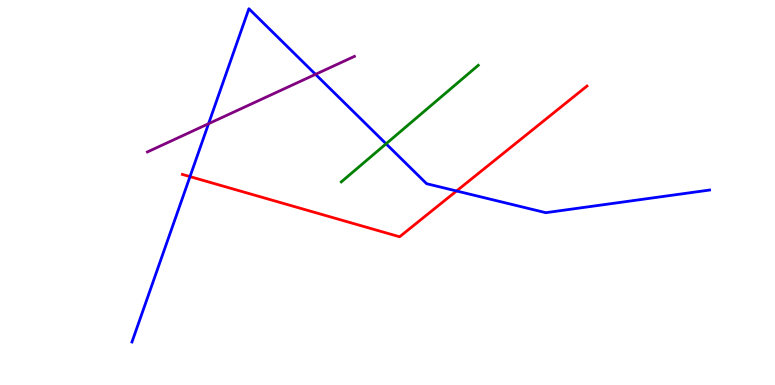[{'lines': ['blue', 'red'], 'intersections': [{'x': 2.45, 'y': 5.41}, {'x': 5.89, 'y': 5.04}]}, {'lines': ['green', 'red'], 'intersections': []}, {'lines': ['purple', 'red'], 'intersections': []}, {'lines': ['blue', 'green'], 'intersections': [{'x': 4.98, 'y': 6.27}]}, {'lines': ['blue', 'purple'], 'intersections': [{'x': 2.69, 'y': 6.79}, {'x': 4.07, 'y': 8.07}]}, {'lines': ['green', 'purple'], 'intersections': []}]